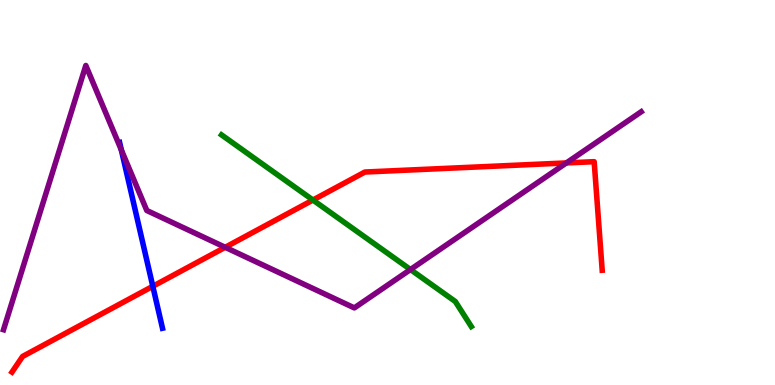[{'lines': ['blue', 'red'], 'intersections': [{'x': 1.97, 'y': 2.56}]}, {'lines': ['green', 'red'], 'intersections': [{'x': 4.04, 'y': 4.8}]}, {'lines': ['purple', 'red'], 'intersections': [{'x': 2.91, 'y': 3.58}, {'x': 7.31, 'y': 5.77}]}, {'lines': ['blue', 'green'], 'intersections': []}, {'lines': ['blue', 'purple'], 'intersections': [{'x': 1.57, 'y': 6.1}]}, {'lines': ['green', 'purple'], 'intersections': [{'x': 5.3, 'y': 3.0}]}]